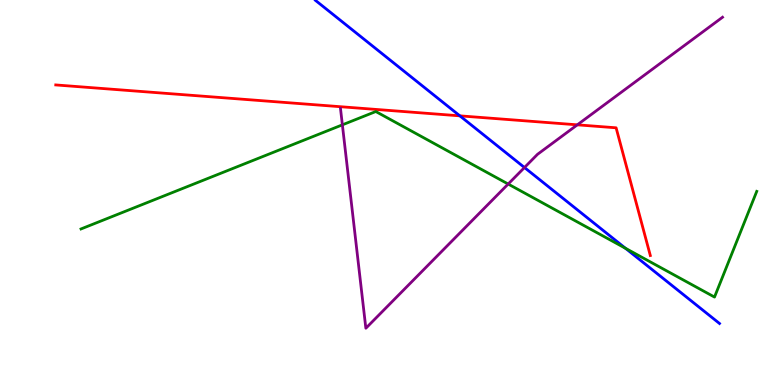[{'lines': ['blue', 'red'], 'intersections': [{'x': 5.93, 'y': 6.99}]}, {'lines': ['green', 'red'], 'intersections': []}, {'lines': ['purple', 'red'], 'intersections': [{'x': 7.45, 'y': 6.76}]}, {'lines': ['blue', 'green'], 'intersections': [{'x': 8.07, 'y': 3.55}]}, {'lines': ['blue', 'purple'], 'intersections': [{'x': 6.77, 'y': 5.65}]}, {'lines': ['green', 'purple'], 'intersections': [{'x': 4.42, 'y': 6.76}, {'x': 6.56, 'y': 5.22}]}]